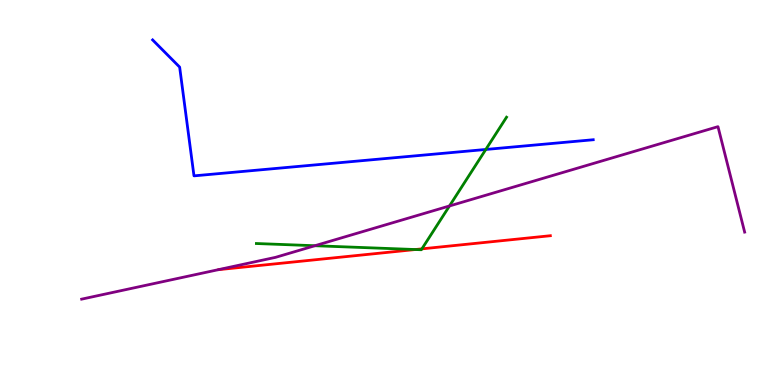[{'lines': ['blue', 'red'], 'intersections': []}, {'lines': ['green', 'red'], 'intersections': [{'x': 5.36, 'y': 3.52}, {'x': 5.44, 'y': 3.54}]}, {'lines': ['purple', 'red'], 'intersections': []}, {'lines': ['blue', 'green'], 'intersections': [{'x': 6.27, 'y': 6.12}]}, {'lines': ['blue', 'purple'], 'intersections': []}, {'lines': ['green', 'purple'], 'intersections': [{'x': 4.06, 'y': 3.62}, {'x': 5.8, 'y': 4.65}]}]